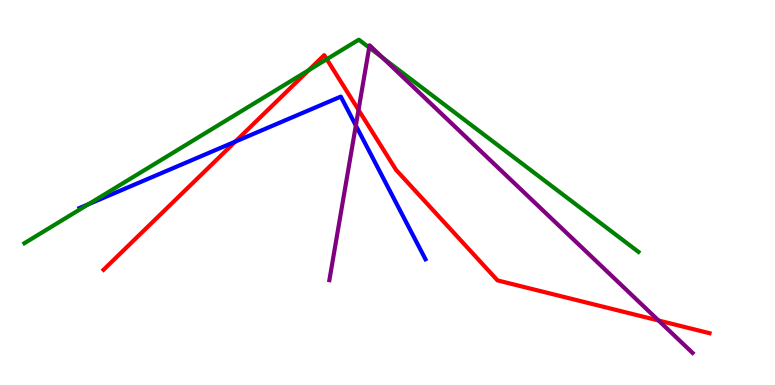[{'lines': ['blue', 'red'], 'intersections': [{'x': 3.04, 'y': 6.32}]}, {'lines': ['green', 'red'], 'intersections': [{'x': 3.98, 'y': 8.18}, {'x': 4.22, 'y': 8.46}]}, {'lines': ['purple', 'red'], 'intersections': [{'x': 4.63, 'y': 7.14}, {'x': 8.5, 'y': 1.68}]}, {'lines': ['blue', 'green'], 'intersections': [{'x': 1.14, 'y': 4.69}]}, {'lines': ['blue', 'purple'], 'intersections': [{'x': 4.59, 'y': 6.74}]}, {'lines': ['green', 'purple'], 'intersections': [{'x': 4.76, 'y': 8.76}, {'x': 4.94, 'y': 8.5}]}]